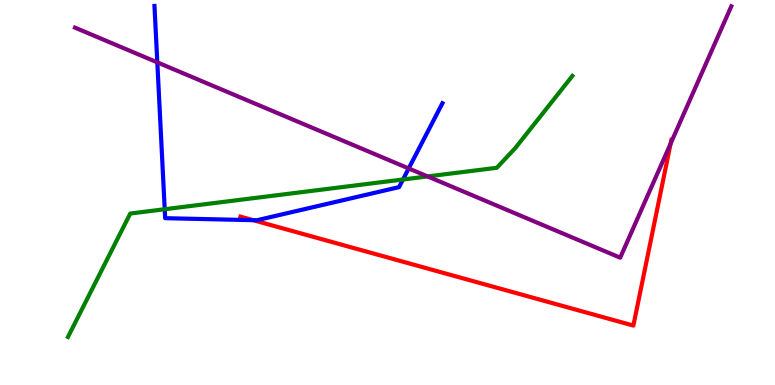[{'lines': ['blue', 'red'], 'intersections': [{'x': 3.27, 'y': 4.28}]}, {'lines': ['green', 'red'], 'intersections': []}, {'lines': ['purple', 'red'], 'intersections': [{'x': 8.65, 'y': 6.27}]}, {'lines': ['blue', 'green'], 'intersections': [{'x': 2.13, 'y': 4.57}, {'x': 5.2, 'y': 5.34}]}, {'lines': ['blue', 'purple'], 'intersections': [{'x': 2.03, 'y': 8.38}, {'x': 5.27, 'y': 5.62}]}, {'lines': ['green', 'purple'], 'intersections': [{'x': 5.52, 'y': 5.42}]}]